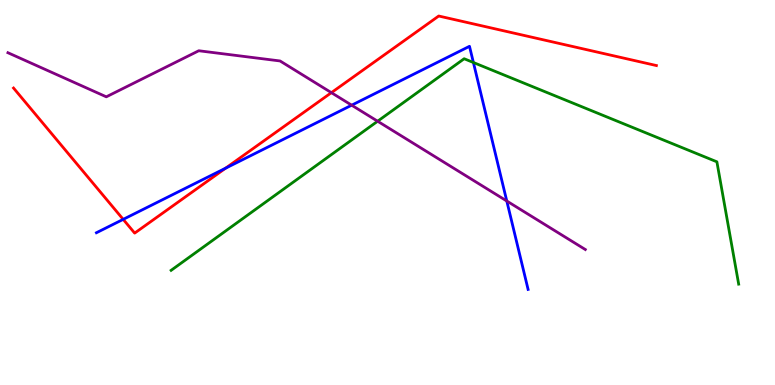[{'lines': ['blue', 'red'], 'intersections': [{'x': 1.59, 'y': 4.3}, {'x': 2.91, 'y': 5.63}]}, {'lines': ['green', 'red'], 'intersections': []}, {'lines': ['purple', 'red'], 'intersections': [{'x': 4.28, 'y': 7.59}]}, {'lines': ['blue', 'green'], 'intersections': [{'x': 6.11, 'y': 8.38}]}, {'lines': ['blue', 'purple'], 'intersections': [{'x': 4.54, 'y': 7.27}, {'x': 6.54, 'y': 4.78}]}, {'lines': ['green', 'purple'], 'intersections': [{'x': 4.87, 'y': 6.85}]}]